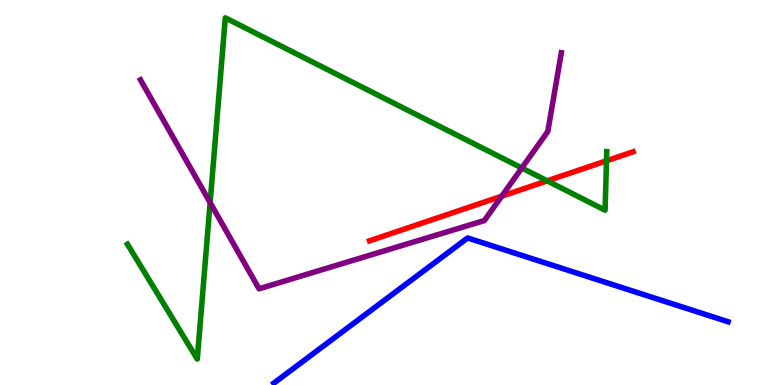[{'lines': ['blue', 'red'], 'intersections': []}, {'lines': ['green', 'red'], 'intersections': [{'x': 7.06, 'y': 5.3}, {'x': 7.83, 'y': 5.82}]}, {'lines': ['purple', 'red'], 'intersections': [{'x': 6.47, 'y': 4.9}]}, {'lines': ['blue', 'green'], 'intersections': []}, {'lines': ['blue', 'purple'], 'intersections': []}, {'lines': ['green', 'purple'], 'intersections': [{'x': 2.71, 'y': 4.74}, {'x': 6.73, 'y': 5.64}]}]